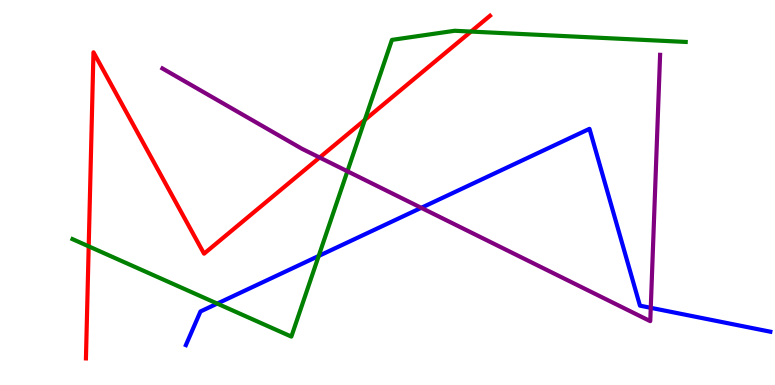[{'lines': ['blue', 'red'], 'intersections': []}, {'lines': ['green', 'red'], 'intersections': [{'x': 1.14, 'y': 3.6}, {'x': 4.71, 'y': 6.88}, {'x': 6.08, 'y': 9.18}]}, {'lines': ['purple', 'red'], 'intersections': [{'x': 4.12, 'y': 5.91}]}, {'lines': ['blue', 'green'], 'intersections': [{'x': 2.8, 'y': 2.11}, {'x': 4.11, 'y': 3.35}]}, {'lines': ['blue', 'purple'], 'intersections': [{'x': 5.44, 'y': 4.6}, {'x': 8.4, 'y': 2.0}]}, {'lines': ['green', 'purple'], 'intersections': [{'x': 4.48, 'y': 5.55}]}]